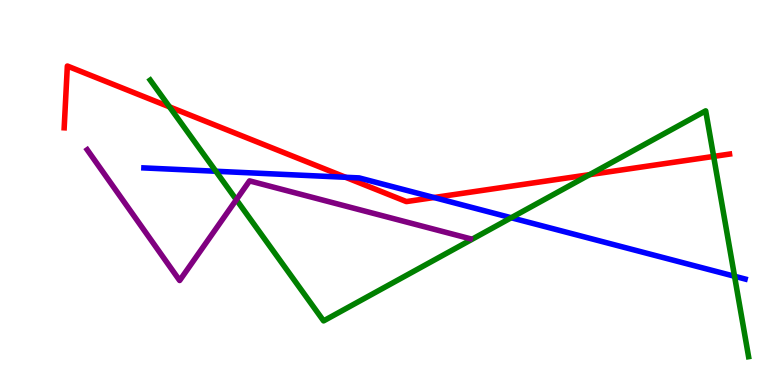[{'lines': ['blue', 'red'], 'intersections': [{'x': 4.46, 'y': 5.4}, {'x': 5.6, 'y': 4.87}]}, {'lines': ['green', 'red'], 'intersections': [{'x': 2.19, 'y': 7.22}, {'x': 7.61, 'y': 5.46}, {'x': 9.21, 'y': 5.94}]}, {'lines': ['purple', 'red'], 'intersections': []}, {'lines': ['blue', 'green'], 'intersections': [{'x': 2.79, 'y': 5.55}, {'x': 6.6, 'y': 4.34}, {'x': 9.48, 'y': 2.82}]}, {'lines': ['blue', 'purple'], 'intersections': []}, {'lines': ['green', 'purple'], 'intersections': [{'x': 3.05, 'y': 4.81}]}]